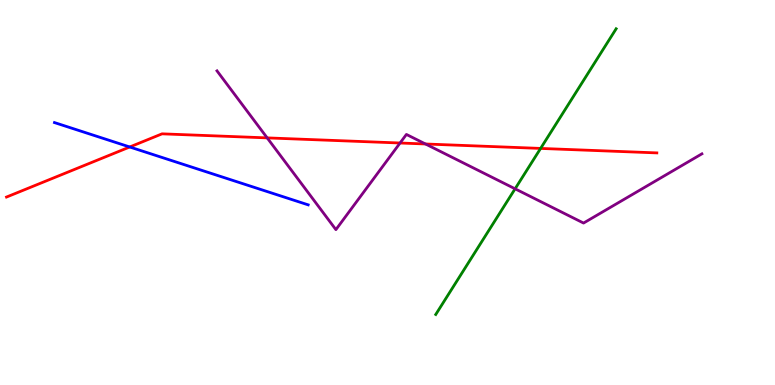[{'lines': ['blue', 'red'], 'intersections': [{'x': 1.67, 'y': 6.18}]}, {'lines': ['green', 'red'], 'intersections': [{'x': 6.98, 'y': 6.14}]}, {'lines': ['purple', 'red'], 'intersections': [{'x': 3.45, 'y': 6.42}, {'x': 5.16, 'y': 6.29}, {'x': 5.49, 'y': 6.26}]}, {'lines': ['blue', 'green'], 'intersections': []}, {'lines': ['blue', 'purple'], 'intersections': []}, {'lines': ['green', 'purple'], 'intersections': [{'x': 6.65, 'y': 5.1}]}]